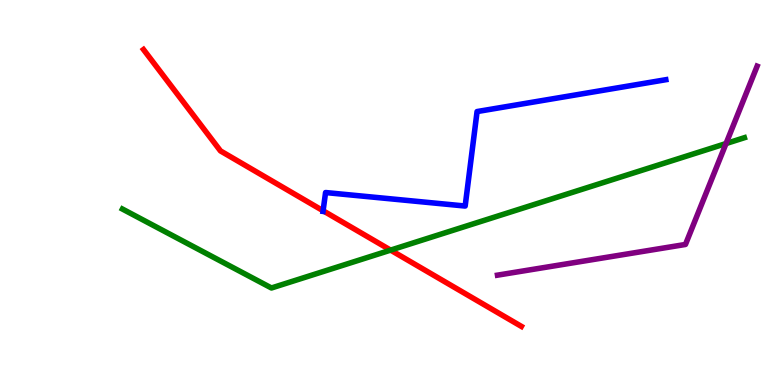[{'lines': ['blue', 'red'], 'intersections': [{'x': 4.17, 'y': 4.53}]}, {'lines': ['green', 'red'], 'intersections': [{'x': 5.04, 'y': 3.5}]}, {'lines': ['purple', 'red'], 'intersections': []}, {'lines': ['blue', 'green'], 'intersections': []}, {'lines': ['blue', 'purple'], 'intersections': []}, {'lines': ['green', 'purple'], 'intersections': [{'x': 9.37, 'y': 6.27}]}]